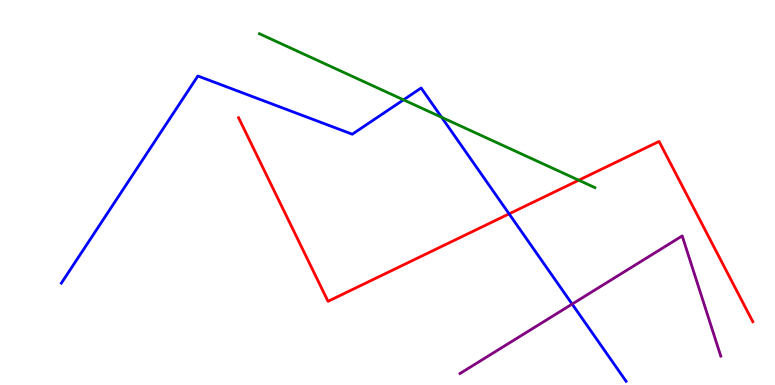[{'lines': ['blue', 'red'], 'intersections': [{'x': 6.57, 'y': 4.45}]}, {'lines': ['green', 'red'], 'intersections': [{'x': 7.47, 'y': 5.32}]}, {'lines': ['purple', 'red'], 'intersections': []}, {'lines': ['blue', 'green'], 'intersections': [{'x': 5.21, 'y': 7.41}, {'x': 5.7, 'y': 6.95}]}, {'lines': ['blue', 'purple'], 'intersections': [{'x': 7.38, 'y': 2.1}]}, {'lines': ['green', 'purple'], 'intersections': []}]